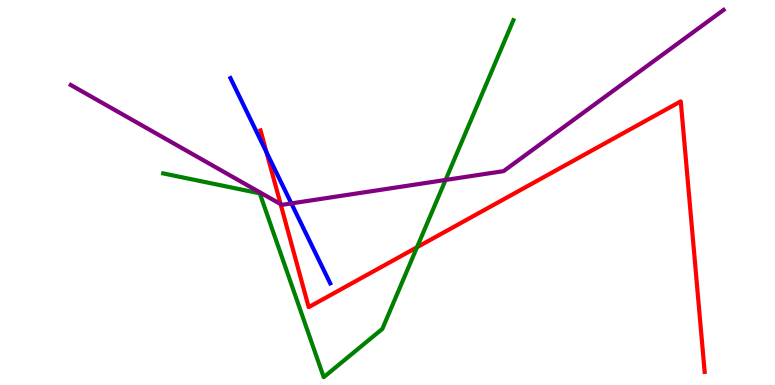[{'lines': ['blue', 'red'], 'intersections': [{'x': 3.44, 'y': 6.05}]}, {'lines': ['green', 'red'], 'intersections': [{'x': 5.38, 'y': 3.58}]}, {'lines': ['purple', 'red'], 'intersections': [{'x': 3.62, 'y': 4.7}]}, {'lines': ['blue', 'green'], 'intersections': []}, {'lines': ['blue', 'purple'], 'intersections': [{'x': 3.76, 'y': 4.72}]}, {'lines': ['green', 'purple'], 'intersections': [{'x': 5.75, 'y': 5.33}]}]